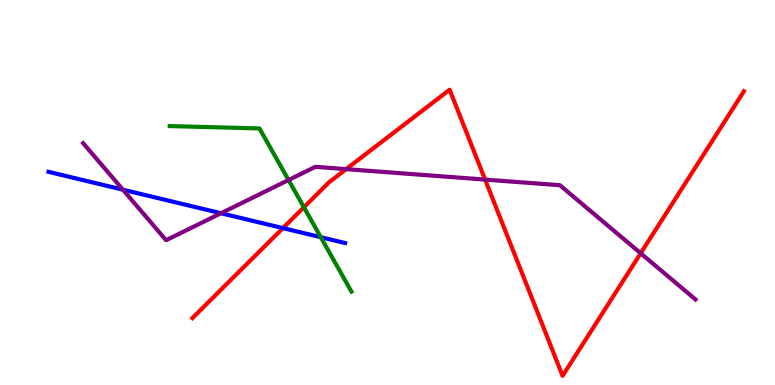[{'lines': ['blue', 'red'], 'intersections': [{'x': 3.65, 'y': 4.08}]}, {'lines': ['green', 'red'], 'intersections': [{'x': 3.92, 'y': 4.62}]}, {'lines': ['purple', 'red'], 'intersections': [{'x': 4.47, 'y': 5.61}, {'x': 6.26, 'y': 5.34}, {'x': 8.27, 'y': 3.42}]}, {'lines': ['blue', 'green'], 'intersections': [{'x': 4.14, 'y': 3.84}]}, {'lines': ['blue', 'purple'], 'intersections': [{'x': 1.59, 'y': 5.07}, {'x': 2.85, 'y': 4.46}]}, {'lines': ['green', 'purple'], 'intersections': [{'x': 3.72, 'y': 5.32}]}]